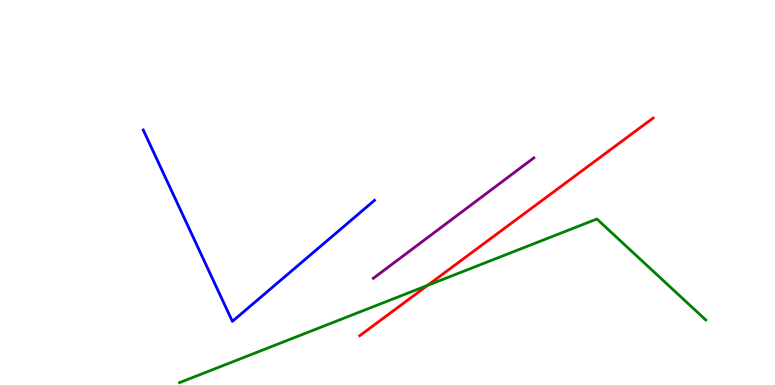[{'lines': ['blue', 'red'], 'intersections': []}, {'lines': ['green', 'red'], 'intersections': [{'x': 5.52, 'y': 2.59}]}, {'lines': ['purple', 'red'], 'intersections': []}, {'lines': ['blue', 'green'], 'intersections': []}, {'lines': ['blue', 'purple'], 'intersections': []}, {'lines': ['green', 'purple'], 'intersections': []}]